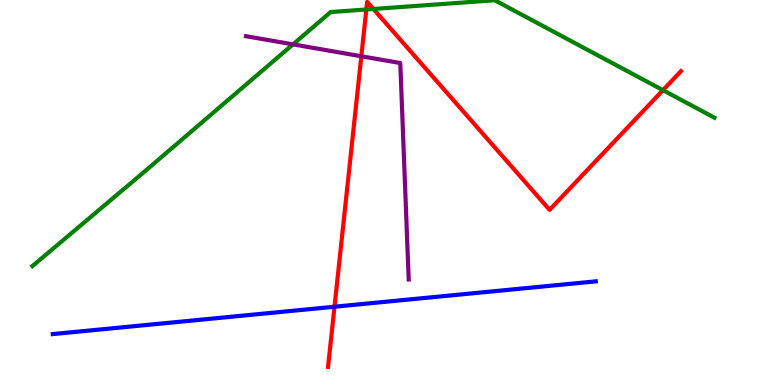[{'lines': ['blue', 'red'], 'intersections': [{'x': 4.32, 'y': 2.03}]}, {'lines': ['green', 'red'], 'intersections': [{'x': 4.73, 'y': 9.75}, {'x': 4.82, 'y': 9.77}, {'x': 8.55, 'y': 7.66}]}, {'lines': ['purple', 'red'], 'intersections': [{'x': 4.66, 'y': 8.54}]}, {'lines': ['blue', 'green'], 'intersections': []}, {'lines': ['blue', 'purple'], 'intersections': []}, {'lines': ['green', 'purple'], 'intersections': [{'x': 3.78, 'y': 8.85}]}]